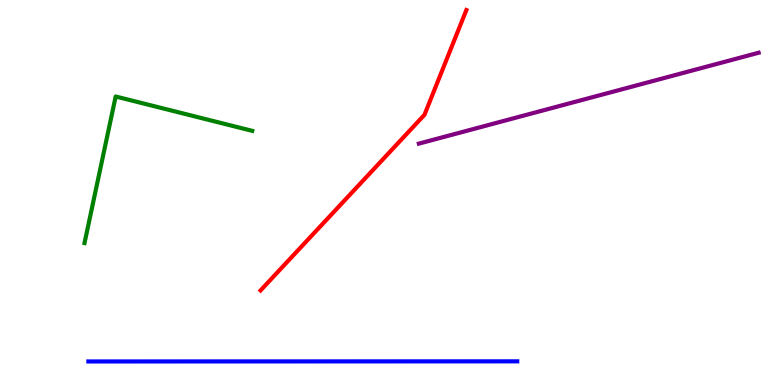[{'lines': ['blue', 'red'], 'intersections': []}, {'lines': ['green', 'red'], 'intersections': []}, {'lines': ['purple', 'red'], 'intersections': []}, {'lines': ['blue', 'green'], 'intersections': []}, {'lines': ['blue', 'purple'], 'intersections': []}, {'lines': ['green', 'purple'], 'intersections': []}]